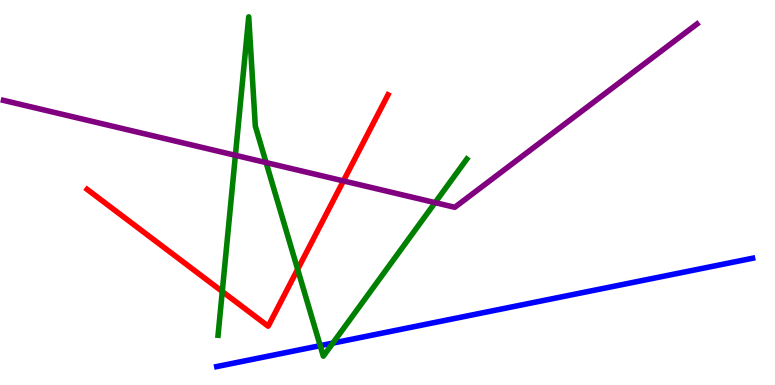[{'lines': ['blue', 'red'], 'intersections': []}, {'lines': ['green', 'red'], 'intersections': [{'x': 2.87, 'y': 2.43}, {'x': 3.84, 'y': 3.0}]}, {'lines': ['purple', 'red'], 'intersections': [{'x': 4.43, 'y': 5.3}]}, {'lines': ['blue', 'green'], 'intersections': [{'x': 4.13, 'y': 1.02}, {'x': 4.29, 'y': 1.09}]}, {'lines': ['blue', 'purple'], 'intersections': []}, {'lines': ['green', 'purple'], 'intersections': [{'x': 3.04, 'y': 5.97}, {'x': 3.43, 'y': 5.78}, {'x': 5.61, 'y': 4.74}]}]